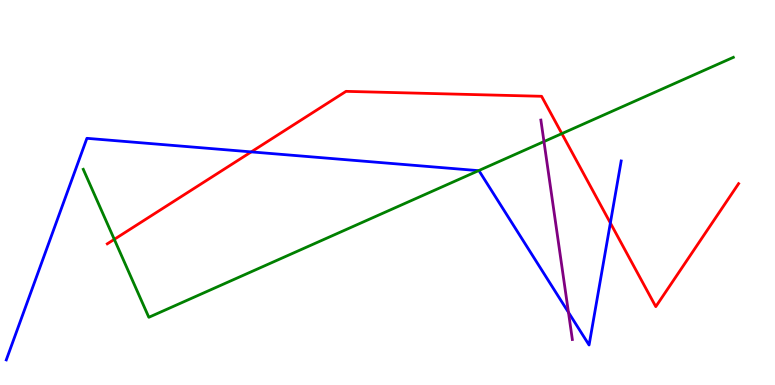[{'lines': ['blue', 'red'], 'intersections': [{'x': 3.24, 'y': 6.05}, {'x': 7.88, 'y': 4.21}]}, {'lines': ['green', 'red'], 'intersections': [{'x': 1.47, 'y': 3.78}, {'x': 7.25, 'y': 6.53}]}, {'lines': ['purple', 'red'], 'intersections': []}, {'lines': ['blue', 'green'], 'intersections': [{'x': 6.18, 'y': 5.57}]}, {'lines': ['blue', 'purple'], 'intersections': [{'x': 7.33, 'y': 1.89}]}, {'lines': ['green', 'purple'], 'intersections': [{'x': 7.02, 'y': 6.32}]}]